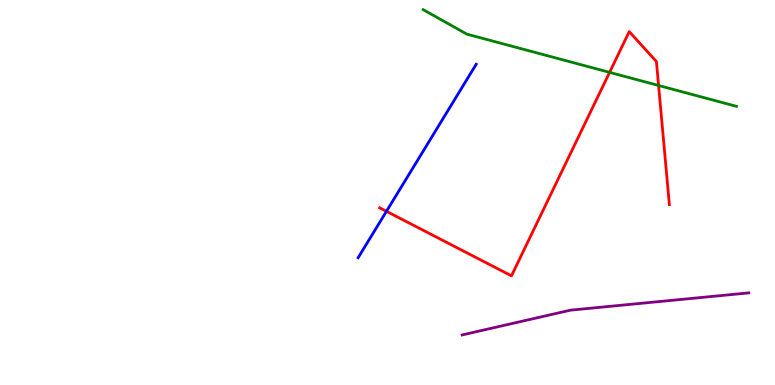[{'lines': ['blue', 'red'], 'intersections': [{'x': 4.99, 'y': 4.51}]}, {'lines': ['green', 'red'], 'intersections': [{'x': 7.87, 'y': 8.12}, {'x': 8.5, 'y': 7.78}]}, {'lines': ['purple', 'red'], 'intersections': []}, {'lines': ['blue', 'green'], 'intersections': []}, {'lines': ['blue', 'purple'], 'intersections': []}, {'lines': ['green', 'purple'], 'intersections': []}]